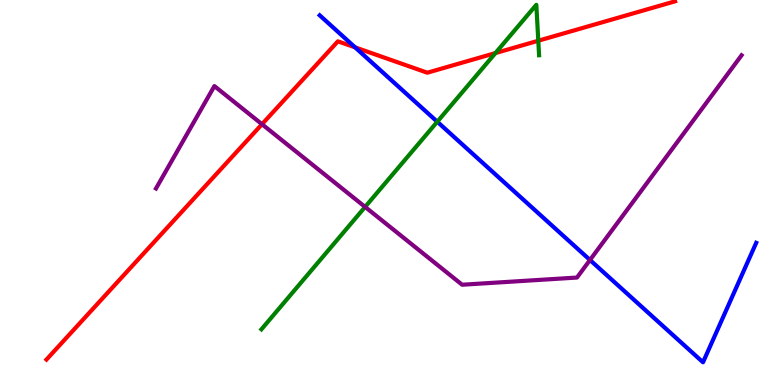[{'lines': ['blue', 'red'], 'intersections': [{'x': 4.58, 'y': 8.77}]}, {'lines': ['green', 'red'], 'intersections': [{'x': 6.39, 'y': 8.62}, {'x': 6.95, 'y': 8.94}]}, {'lines': ['purple', 'red'], 'intersections': [{'x': 3.38, 'y': 6.77}]}, {'lines': ['blue', 'green'], 'intersections': [{'x': 5.64, 'y': 6.84}]}, {'lines': ['blue', 'purple'], 'intersections': [{'x': 7.61, 'y': 3.25}]}, {'lines': ['green', 'purple'], 'intersections': [{'x': 4.71, 'y': 4.63}]}]